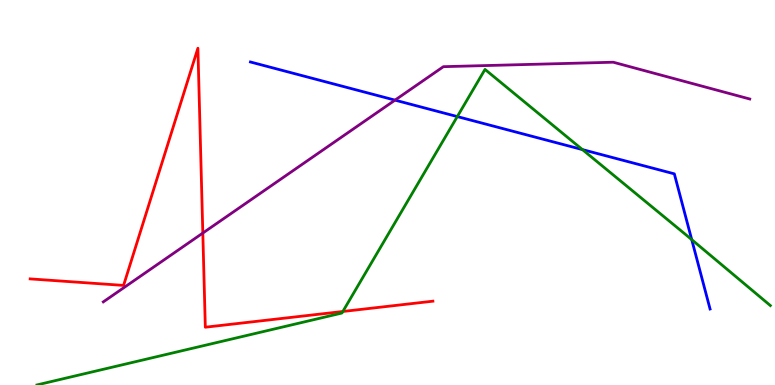[{'lines': ['blue', 'red'], 'intersections': []}, {'lines': ['green', 'red'], 'intersections': [{'x': 4.42, 'y': 1.91}]}, {'lines': ['purple', 'red'], 'intersections': [{'x': 2.62, 'y': 3.95}]}, {'lines': ['blue', 'green'], 'intersections': [{'x': 5.9, 'y': 6.97}, {'x': 7.52, 'y': 6.11}, {'x': 8.93, 'y': 3.78}]}, {'lines': ['blue', 'purple'], 'intersections': [{'x': 5.1, 'y': 7.4}]}, {'lines': ['green', 'purple'], 'intersections': []}]